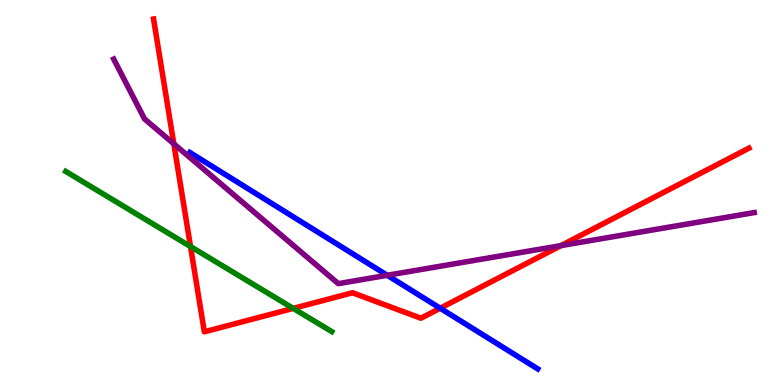[{'lines': ['blue', 'red'], 'intersections': [{'x': 5.68, 'y': 1.99}]}, {'lines': ['green', 'red'], 'intersections': [{'x': 2.46, 'y': 3.6}, {'x': 3.78, 'y': 1.99}]}, {'lines': ['purple', 'red'], 'intersections': [{'x': 2.24, 'y': 6.26}, {'x': 7.24, 'y': 3.62}]}, {'lines': ['blue', 'green'], 'intersections': []}, {'lines': ['blue', 'purple'], 'intersections': [{'x': 5.0, 'y': 2.85}]}, {'lines': ['green', 'purple'], 'intersections': []}]